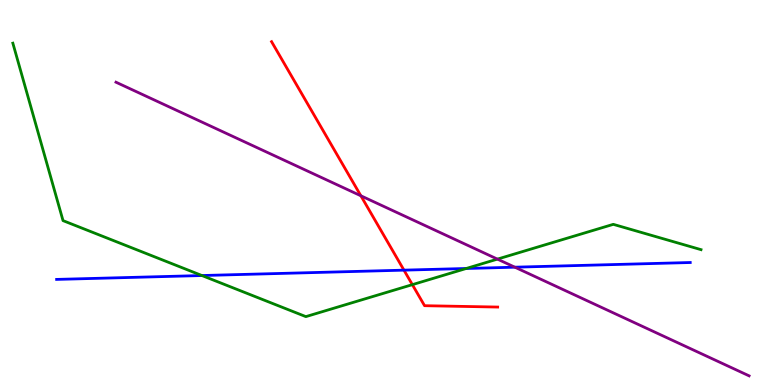[{'lines': ['blue', 'red'], 'intersections': [{'x': 5.21, 'y': 2.98}]}, {'lines': ['green', 'red'], 'intersections': [{'x': 5.32, 'y': 2.61}]}, {'lines': ['purple', 'red'], 'intersections': [{'x': 4.66, 'y': 4.91}]}, {'lines': ['blue', 'green'], 'intersections': [{'x': 2.61, 'y': 2.84}, {'x': 6.02, 'y': 3.03}]}, {'lines': ['blue', 'purple'], 'intersections': [{'x': 6.64, 'y': 3.06}]}, {'lines': ['green', 'purple'], 'intersections': [{'x': 6.42, 'y': 3.27}]}]